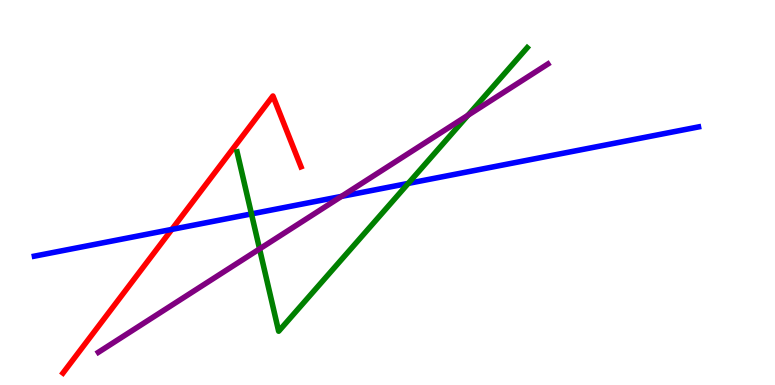[{'lines': ['blue', 'red'], 'intersections': [{'x': 2.22, 'y': 4.04}]}, {'lines': ['green', 'red'], 'intersections': []}, {'lines': ['purple', 'red'], 'intersections': []}, {'lines': ['blue', 'green'], 'intersections': [{'x': 3.24, 'y': 4.44}, {'x': 5.27, 'y': 5.24}]}, {'lines': ['blue', 'purple'], 'intersections': [{'x': 4.41, 'y': 4.9}]}, {'lines': ['green', 'purple'], 'intersections': [{'x': 3.35, 'y': 3.53}, {'x': 6.04, 'y': 7.01}]}]